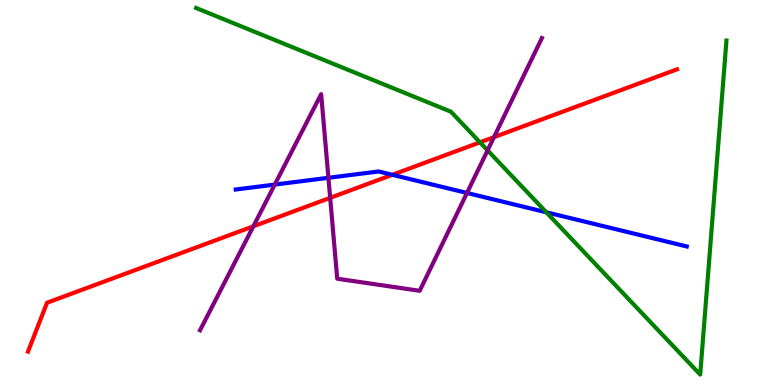[{'lines': ['blue', 'red'], 'intersections': [{'x': 5.06, 'y': 5.46}]}, {'lines': ['green', 'red'], 'intersections': [{'x': 6.19, 'y': 6.3}]}, {'lines': ['purple', 'red'], 'intersections': [{'x': 3.27, 'y': 4.12}, {'x': 4.26, 'y': 4.86}, {'x': 6.37, 'y': 6.44}]}, {'lines': ['blue', 'green'], 'intersections': [{'x': 7.05, 'y': 4.49}]}, {'lines': ['blue', 'purple'], 'intersections': [{'x': 3.55, 'y': 5.21}, {'x': 4.24, 'y': 5.38}, {'x': 6.03, 'y': 4.99}]}, {'lines': ['green', 'purple'], 'intersections': [{'x': 6.29, 'y': 6.09}]}]